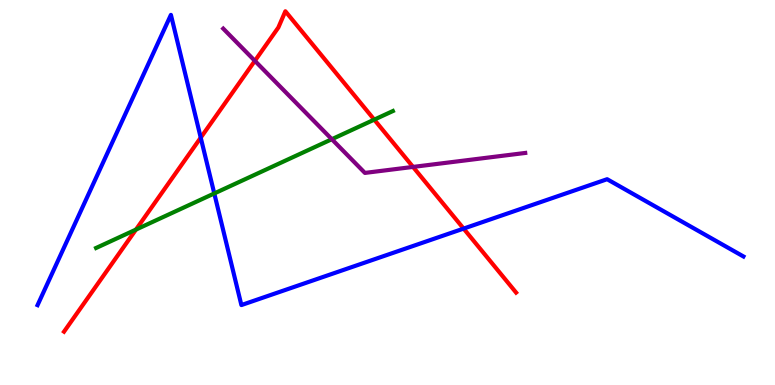[{'lines': ['blue', 'red'], 'intersections': [{'x': 2.59, 'y': 6.42}, {'x': 5.98, 'y': 4.06}]}, {'lines': ['green', 'red'], 'intersections': [{'x': 1.75, 'y': 4.04}, {'x': 4.83, 'y': 6.89}]}, {'lines': ['purple', 'red'], 'intersections': [{'x': 3.29, 'y': 8.42}, {'x': 5.33, 'y': 5.66}]}, {'lines': ['blue', 'green'], 'intersections': [{'x': 2.76, 'y': 4.98}]}, {'lines': ['blue', 'purple'], 'intersections': []}, {'lines': ['green', 'purple'], 'intersections': [{'x': 4.28, 'y': 6.38}]}]